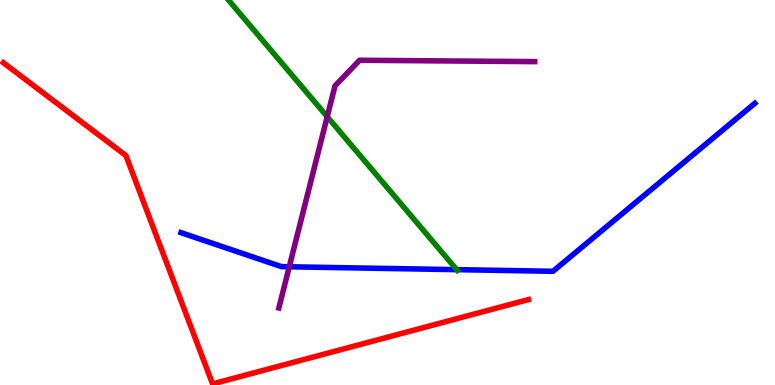[{'lines': ['blue', 'red'], 'intersections': []}, {'lines': ['green', 'red'], 'intersections': []}, {'lines': ['purple', 'red'], 'intersections': []}, {'lines': ['blue', 'green'], 'intersections': [{'x': 5.89, 'y': 3.0}]}, {'lines': ['blue', 'purple'], 'intersections': [{'x': 3.73, 'y': 3.07}]}, {'lines': ['green', 'purple'], 'intersections': [{'x': 4.22, 'y': 6.97}]}]